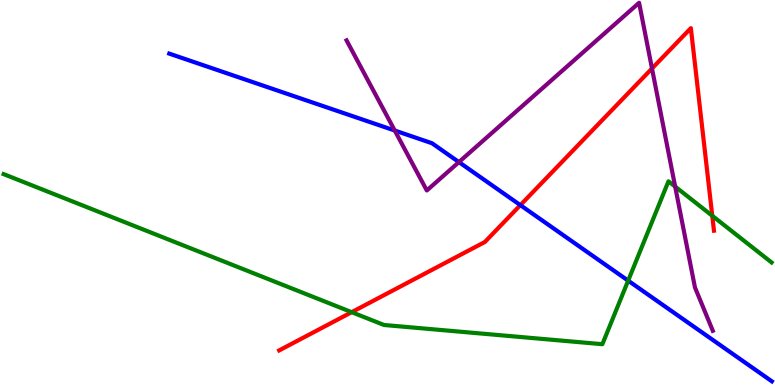[{'lines': ['blue', 'red'], 'intersections': [{'x': 6.71, 'y': 4.67}]}, {'lines': ['green', 'red'], 'intersections': [{'x': 4.54, 'y': 1.89}, {'x': 9.19, 'y': 4.4}]}, {'lines': ['purple', 'red'], 'intersections': [{'x': 8.41, 'y': 8.22}]}, {'lines': ['blue', 'green'], 'intersections': [{'x': 8.11, 'y': 2.71}]}, {'lines': ['blue', 'purple'], 'intersections': [{'x': 5.09, 'y': 6.61}, {'x': 5.92, 'y': 5.79}]}, {'lines': ['green', 'purple'], 'intersections': [{'x': 8.71, 'y': 5.15}]}]